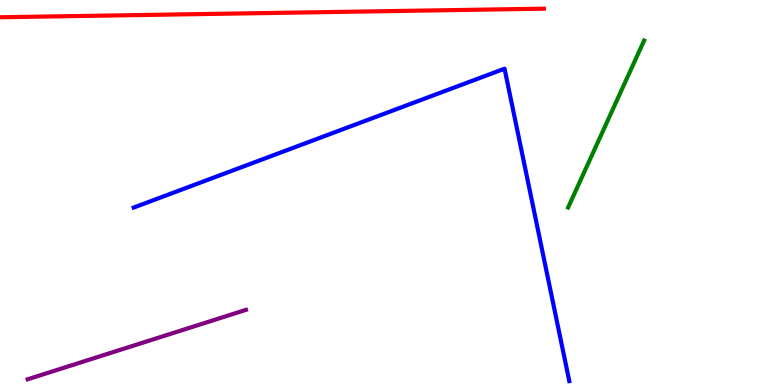[{'lines': ['blue', 'red'], 'intersections': []}, {'lines': ['green', 'red'], 'intersections': []}, {'lines': ['purple', 'red'], 'intersections': []}, {'lines': ['blue', 'green'], 'intersections': []}, {'lines': ['blue', 'purple'], 'intersections': []}, {'lines': ['green', 'purple'], 'intersections': []}]